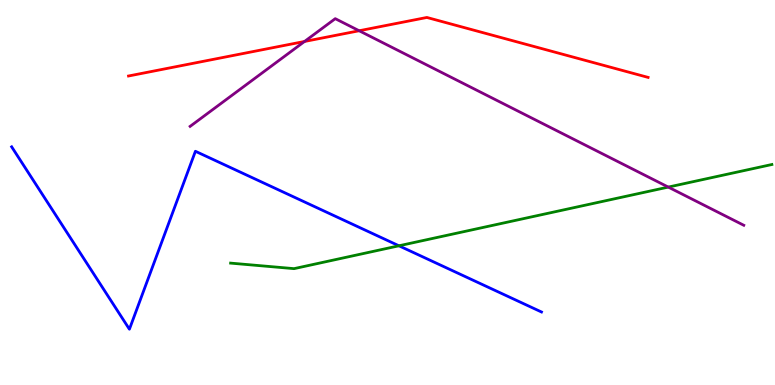[{'lines': ['blue', 'red'], 'intersections': []}, {'lines': ['green', 'red'], 'intersections': []}, {'lines': ['purple', 'red'], 'intersections': [{'x': 3.93, 'y': 8.92}, {'x': 4.63, 'y': 9.2}]}, {'lines': ['blue', 'green'], 'intersections': [{'x': 5.15, 'y': 3.62}]}, {'lines': ['blue', 'purple'], 'intersections': []}, {'lines': ['green', 'purple'], 'intersections': [{'x': 8.62, 'y': 5.14}]}]